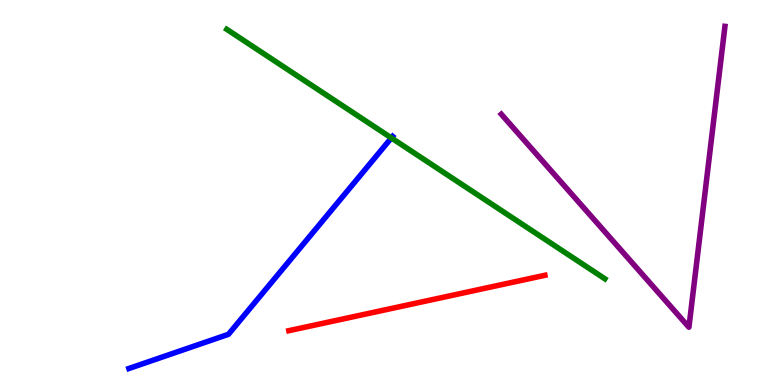[{'lines': ['blue', 'red'], 'intersections': []}, {'lines': ['green', 'red'], 'intersections': []}, {'lines': ['purple', 'red'], 'intersections': []}, {'lines': ['blue', 'green'], 'intersections': [{'x': 5.05, 'y': 6.42}]}, {'lines': ['blue', 'purple'], 'intersections': []}, {'lines': ['green', 'purple'], 'intersections': []}]